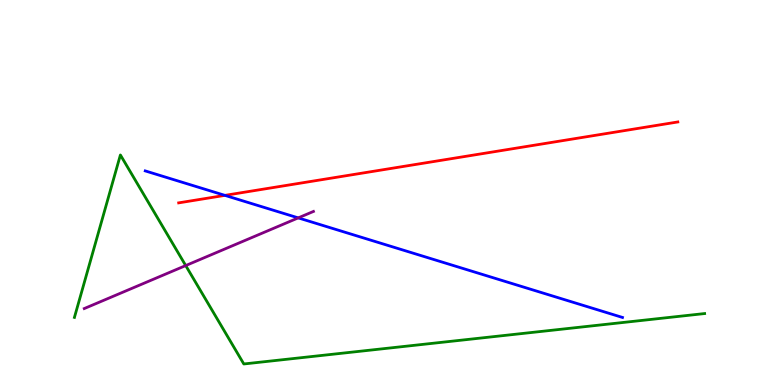[{'lines': ['blue', 'red'], 'intersections': [{'x': 2.9, 'y': 4.93}]}, {'lines': ['green', 'red'], 'intersections': []}, {'lines': ['purple', 'red'], 'intersections': []}, {'lines': ['blue', 'green'], 'intersections': []}, {'lines': ['blue', 'purple'], 'intersections': [{'x': 3.85, 'y': 4.34}]}, {'lines': ['green', 'purple'], 'intersections': [{'x': 2.4, 'y': 3.1}]}]